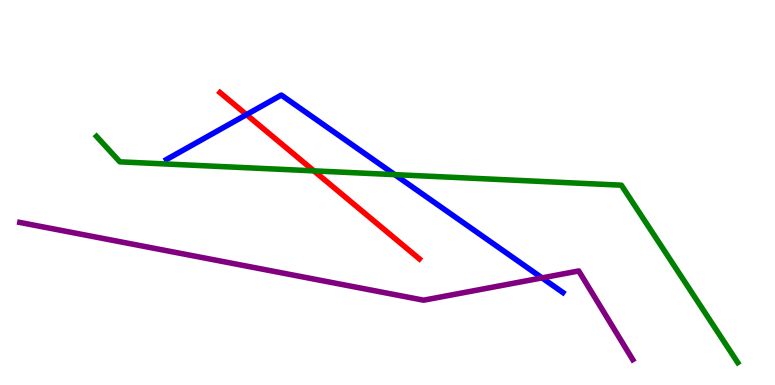[{'lines': ['blue', 'red'], 'intersections': [{'x': 3.18, 'y': 7.02}]}, {'lines': ['green', 'red'], 'intersections': [{'x': 4.05, 'y': 5.56}]}, {'lines': ['purple', 'red'], 'intersections': []}, {'lines': ['blue', 'green'], 'intersections': [{'x': 5.09, 'y': 5.46}]}, {'lines': ['blue', 'purple'], 'intersections': [{'x': 6.99, 'y': 2.78}]}, {'lines': ['green', 'purple'], 'intersections': []}]